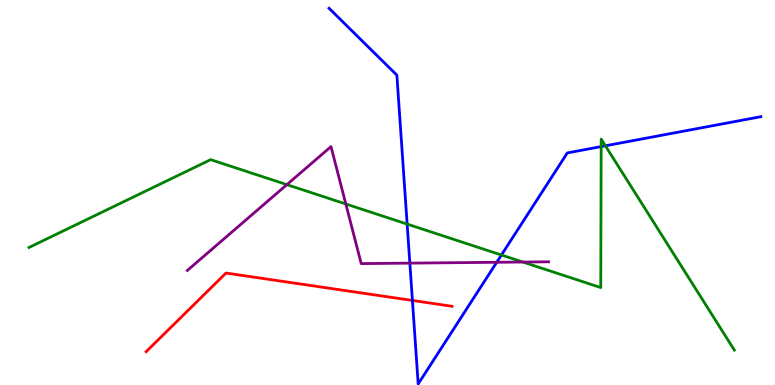[{'lines': ['blue', 'red'], 'intersections': [{'x': 5.32, 'y': 2.2}]}, {'lines': ['green', 'red'], 'intersections': []}, {'lines': ['purple', 'red'], 'intersections': []}, {'lines': ['blue', 'green'], 'intersections': [{'x': 5.25, 'y': 4.18}, {'x': 6.47, 'y': 3.38}, {'x': 7.76, 'y': 6.19}, {'x': 7.81, 'y': 6.21}]}, {'lines': ['blue', 'purple'], 'intersections': [{'x': 5.29, 'y': 3.17}, {'x': 6.41, 'y': 3.19}]}, {'lines': ['green', 'purple'], 'intersections': [{'x': 3.7, 'y': 5.2}, {'x': 4.46, 'y': 4.7}, {'x': 6.75, 'y': 3.19}]}]